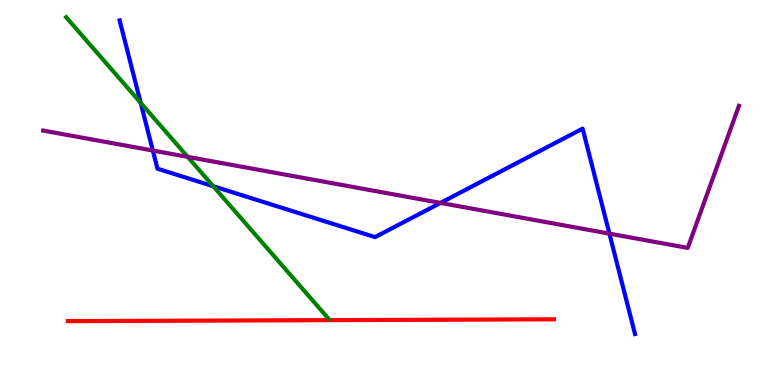[{'lines': ['blue', 'red'], 'intersections': []}, {'lines': ['green', 'red'], 'intersections': []}, {'lines': ['purple', 'red'], 'intersections': []}, {'lines': ['blue', 'green'], 'intersections': [{'x': 1.82, 'y': 7.33}, {'x': 2.75, 'y': 5.16}]}, {'lines': ['blue', 'purple'], 'intersections': [{'x': 1.97, 'y': 6.09}, {'x': 5.68, 'y': 4.73}, {'x': 7.86, 'y': 3.93}]}, {'lines': ['green', 'purple'], 'intersections': [{'x': 2.42, 'y': 5.93}]}]